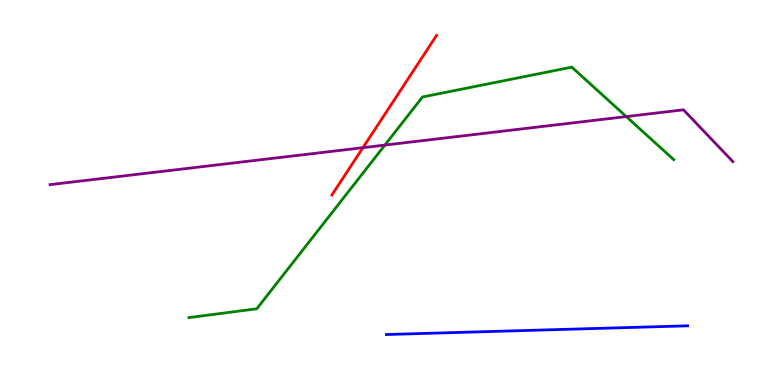[{'lines': ['blue', 'red'], 'intersections': []}, {'lines': ['green', 'red'], 'intersections': []}, {'lines': ['purple', 'red'], 'intersections': [{'x': 4.68, 'y': 6.16}]}, {'lines': ['blue', 'green'], 'intersections': []}, {'lines': ['blue', 'purple'], 'intersections': []}, {'lines': ['green', 'purple'], 'intersections': [{'x': 4.97, 'y': 6.23}, {'x': 8.08, 'y': 6.97}]}]